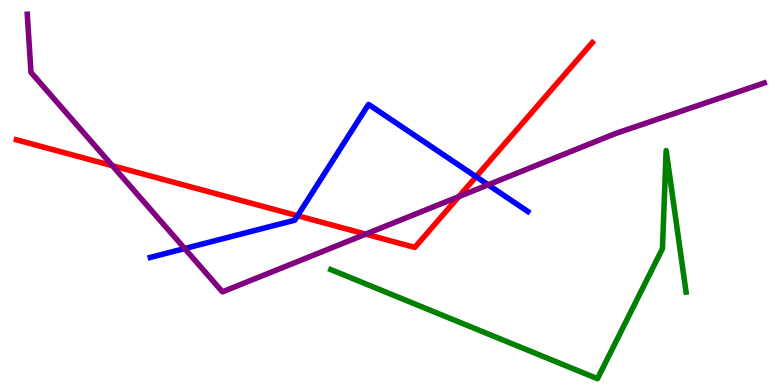[{'lines': ['blue', 'red'], 'intersections': [{'x': 3.84, 'y': 4.4}, {'x': 6.14, 'y': 5.41}]}, {'lines': ['green', 'red'], 'intersections': []}, {'lines': ['purple', 'red'], 'intersections': [{'x': 1.45, 'y': 5.7}, {'x': 4.72, 'y': 3.92}, {'x': 5.92, 'y': 4.89}]}, {'lines': ['blue', 'green'], 'intersections': []}, {'lines': ['blue', 'purple'], 'intersections': [{'x': 2.38, 'y': 3.54}, {'x': 6.3, 'y': 5.2}]}, {'lines': ['green', 'purple'], 'intersections': []}]